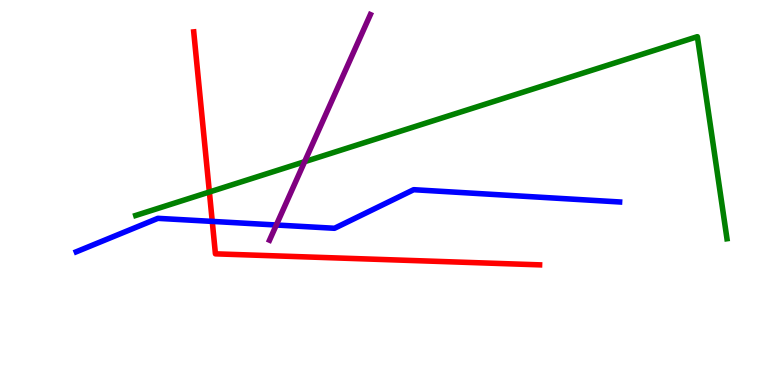[{'lines': ['blue', 'red'], 'intersections': [{'x': 2.74, 'y': 4.25}]}, {'lines': ['green', 'red'], 'intersections': [{'x': 2.7, 'y': 5.01}]}, {'lines': ['purple', 'red'], 'intersections': []}, {'lines': ['blue', 'green'], 'intersections': []}, {'lines': ['blue', 'purple'], 'intersections': [{'x': 3.57, 'y': 4.16}]}, {'lines': ['green', 'purple'], 'intersections': [{'x': 3.93, 'y': 5.8}]}]